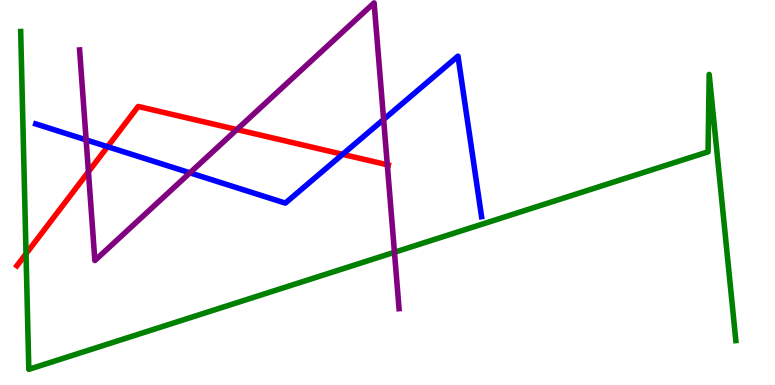[{'lines': ['blue', 'red'], 'intersections': [{'x': 1.39, 'y': 6.19}, {'x': 4.42, 'y': 5.99}]}, {'lines': ['green', 'red'], 'intersections': [{'x': 0.336, 'y': 3.41}]}, {'lines': ['purple', 'red'], 'intersections': [{'x': 1.14, 'y': 5.54}, {'x': 3.06, 'y': 6.63}, {'x': 5.0, 'y': 5.72}]}, {'lines': ['blue', 'green'], 'intersections': []}, {'lines': ['blue', 'purple'], 'intersections': [{'x': 1.11, 'y': 6.37}, {'x': 2.45, 'y': 5.51}, {'x': 4.95, 'y': 6.9}]}, {'lines': ['green', 'purple'], 'intersections': [{'x': 5.09, 'y': 3.45}]}]